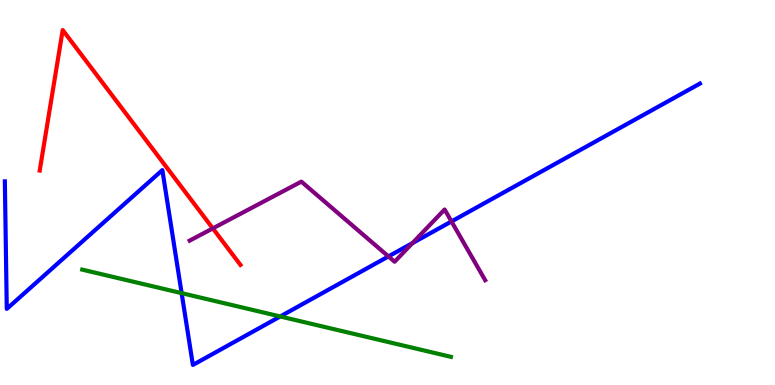[{'lines': ['blue', 'red'], 'intersections': []}, {'lines': ['green', 'red'], 'intersections': []}, {'lines': ['purple', 'red'], 'intersections': [{'x': 2.75, 'y': 4.07}]}, {'lines': ['blue', 'green'], 'intersections': [{'x': 2.34, 'y': 2.39}, {'x': 3.62, 'y': 1.78}]}, {'lines': ['blue', 'purple'], 'intersections': [{'x': 5.01, 'y': 3.34}, {'x': 5.32, 'y': 3.69}, {'x': 5.83, 'y': 4.25}]}, {'lines': ['green', 'purple'], 'intersections': []}]